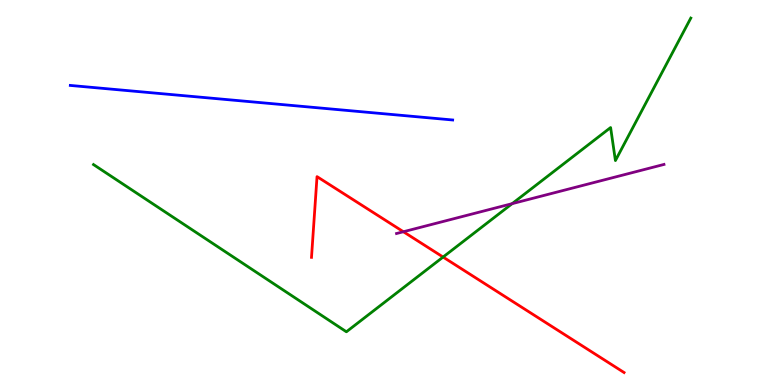[{'lines': ['blue', 'red'], 'intersections': []}, {'lines': ['green', 'red'], 'intersections': [{'x': 5.72, 'y': 3.32}]}, {'lines': ['purple', 'red'], 'intersections': [{'x': 5.21, 'y': 3.98}]}, {'lines': ['blue', 'green'], 'intersections': []}, {'lines': ['blue', 'purple'], 'intersections': []}, {'lines': ['green', 'purple'], 'intersections': [{'x': 6.61, 'y': 4.71}]}]